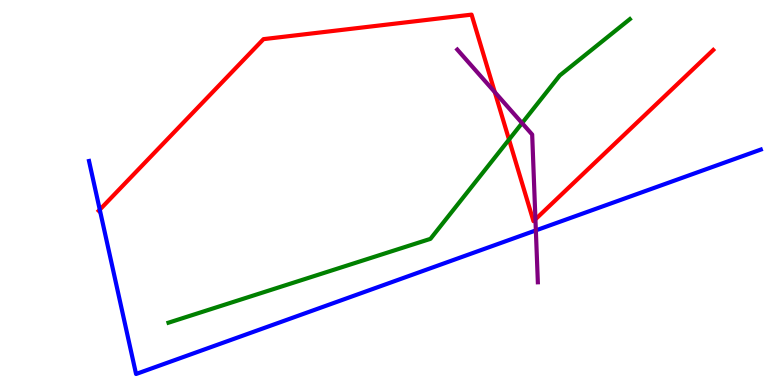[{'lines': ['blue', 'red'], 'intersections': [{'x': 1.29, 'y': 4.55}]}, {'lines': ['green', 'red'], 'intersections': [{'x': 6.57, 'y': 6.37}]}, {'lines': ['purple', 'red'], 'intersections': [{'x': 6.38, 'y': 7.61}, {'x': 6.91, 'y': 4.3}]}, {'lines': ['blue', 'green'], 'intersections': []}, {'lines': ['blue', 'purple'], 'intersections': [{'x': 6.91, 'y': 4.02}]}, {'lines': ['green', 'purple'], 'intersections': [{'x': 6.74, 'y': 6.8}]}]